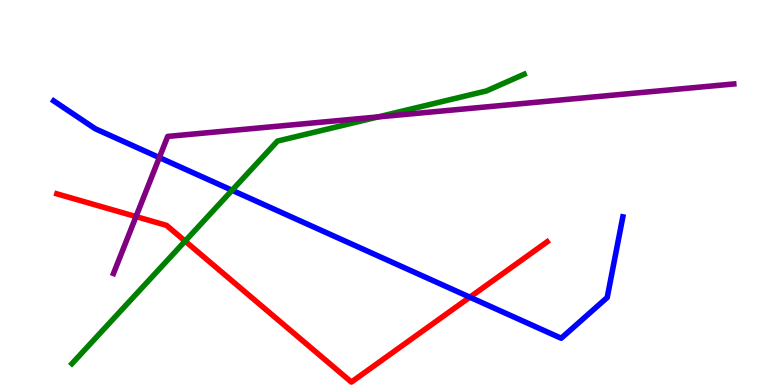[{'lines': ['blue', 'red'], 'intersections': [{'x': 6.06, 'y': 2.28}]}, {'lines': ['green', 'red'], 'intersections': [{'x': 2.39, 'y': 3.74}]}, {'lines': ['purple', 'red'], 'intersections': [{'x': 1.75, 'y': 4.37}]}, {'lines': ['blue', 'green'], 'intersections': [{'x': 2.99, 'y': 5.06}]}, {'lines': ['blue', 'purple'], 'intersections': [{'x': 2.06, 'y': 5.91}]}, {'lines': ['green', 'purple'], 'intersections': [{'x': 4.88, 'y': 6.96}]}]